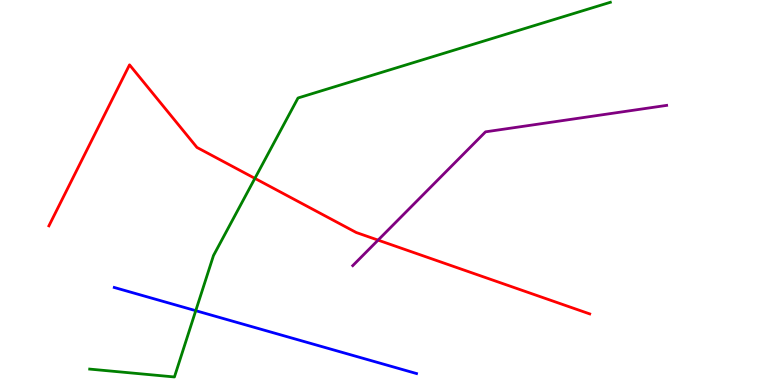[{'lines': ['blue', 'red'], 'intersections': []}, {'lines': ['green', 'red'], 'intersections': [{'x': 3.29, 'y': 5.37}]}, {'lines': ['purple', 'red'], 'intersections': [{'x': 4.88, 'y': 3.76}]}, {'lines': ['blue', 'green'], 'intersections': [{'x': 2.53, 'y': 1.93}]}, {'lines': ['blue', 'purple'], 'intersections': []}, {'lines': ['green', 'purple'], 'intersections': []}]